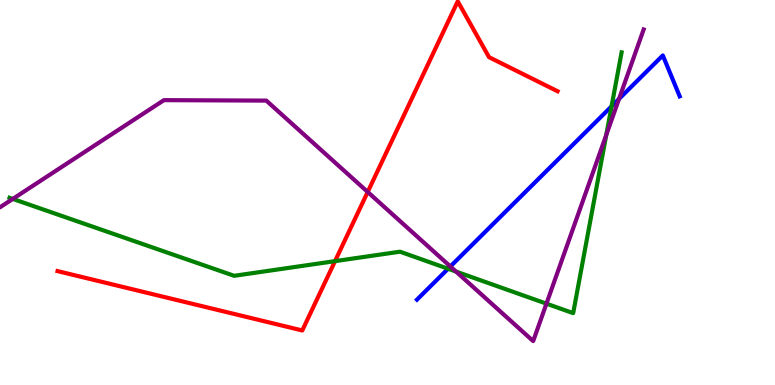[{'lines': ['blue', 'red'], 'intersections': []}, {'lines': ['green', 'red'], 'intersections': [{'x': 4.32, 'y': 3.22}]}, {'lines': ['purple', 'red'], 'intersections': [{'x': 4.74, 'y': 5.01}]}, {'lines': ['blue', 'green'], 'intersections': [{'x': 5.78, 'y': 3.02}, {'x': 7.89, 'y': 7.24}]}, {'lines': ['blue', 'purple'], 'intersections': [{'x': 5.81, 'y': 3.08}, {'x': 7.99, 'y': 7.43}]}, {'lines': ['green', 'purple'], 'intersections': [{'x': 0.165, 'y': 4.83}, {'x': 5.88, 'y': 2.95}, {'x': 7.05, 'y': 2.11}, {'x': 7.82, 'y': 6.5}]}]